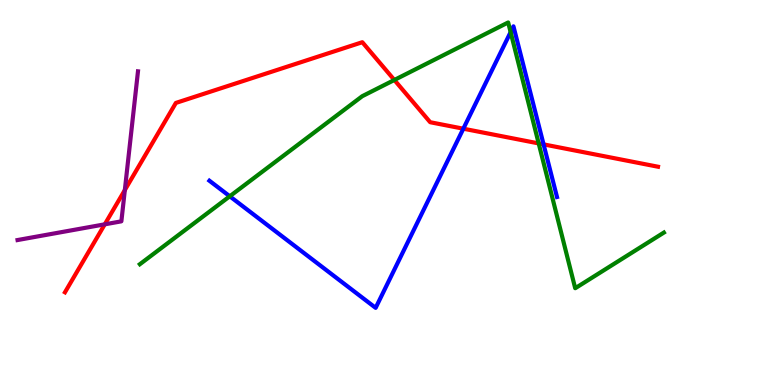[{'lines': ['blue', 'red'], 'intersections': [{'x': 5.98, 'y': 6.66}, {'x': 7.01, 'y': 6.25}]}, {'lines': ['green', 'red'], 'intersections': [{'x': 5.09, 'y': 7.92}, {'x': 6.95, 'y': 6.27}]}, {'lines': ['purple', 'red'], 'intersections': [{'x': 1.35, 'y': 4.17}, {'x': 1.61, 'y': 5.06}]}, {'lines': ['blue', 'green'], 'intersections': [{'x': 2.96, 'y': 4.9}, {'x': 6.59, 'y': 9.17}]}, {'lines': ['blue', 'purple'], 'intersections': []}, {'lines': ['green', 'purple'], 'intersections': []}]